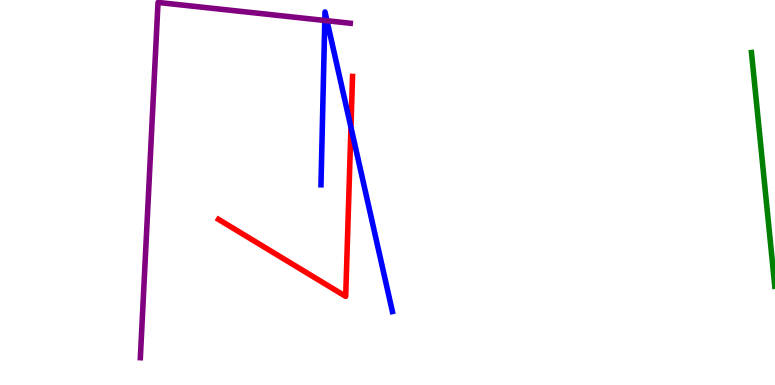[{'lines': ['blue', 'red'], 'intersections': [{'x': 4.53, 'y': 6.69}]}, {'lines': ['green', 'red'], 'intersections': []}, {'lines': ['purple', 'red'], 'intersections': []}, {'lines': ['blue', 'green'], 'intersections': []}, {'lines': ['blue', 'purple'], 'intersections': [{'x': 4.19, 'y': 9.47}, {'x': 4.22, 'y': 9.46}]}, {'lines': ['green', 'purple'], 'intersections': []}]